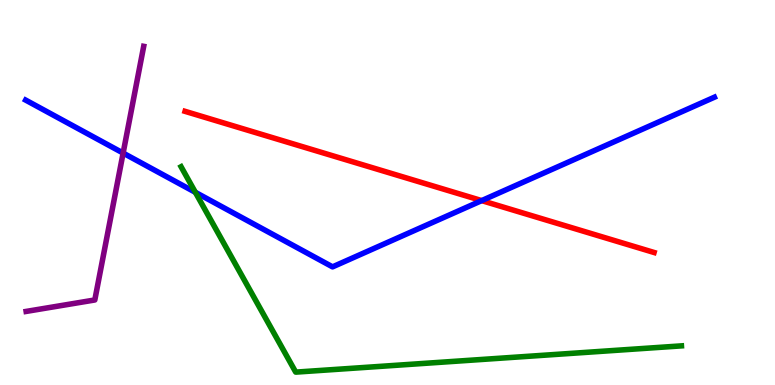[{'lines': ['blue', 'red'], 'intersections': [{'x': 6.22, 'y': 4.79}]}, {'lines': ['green', 'red'], 'intersections': []}, {'lines': ['purple', 'red'], 'intersections': []}, {'lines': ['blue', 'green'], 'intersections': [{'x': 2.52, 'y': 5.0}]}, {'lines': ['blue', 'purple'], 'intersections': [{'x': 1.59, 'y': 6.02}]}, {'lines': ['green', 'purple'], 'intersections': []}]